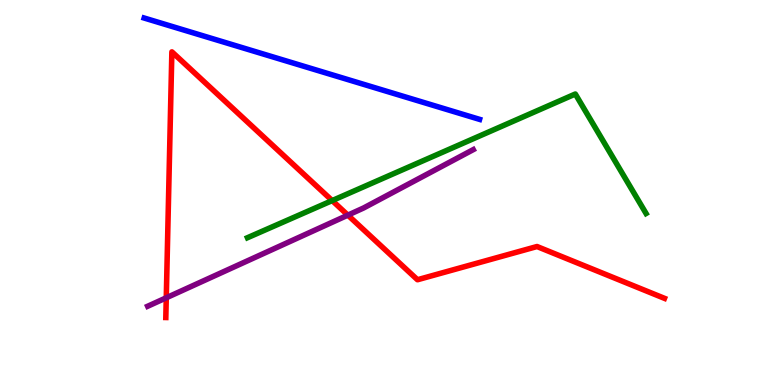[{'lines': ['blue', 'red'], 'intersections': []}, {'lines': ['green', 'red'], 'intersections': [{'x': 4.29, 'y': 4.79}]}, {'lines': ['purple', 'red'], 'intersections': [{'x': 2.15, 'y': 2.27}, {'x': 4.49, 'y': 4.41}]}, {'lines': ['blue', 'green'], 'intersections': []}, {'lines': ['blue', 'purple'], 'intersections': []}, {'lines': ['green', 'purple'], 'intersections': []}]